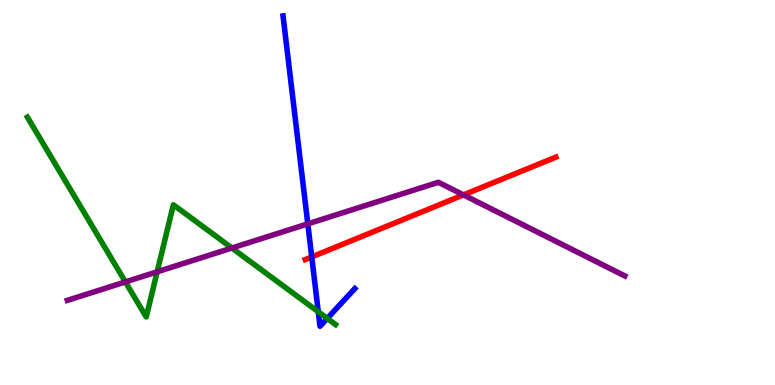[{'lines': ['blue', 'red'], 'intersections': [{'x': 4.02, 'y': 3.33}]}, {'lines': ['green', 'red'], 'intersections': []}, {'lines': ['purple', 'red'], 'intersections': [{'x': 5.98, 'y': 4.94}]}, {'lines': ['blue', 'green'], 'intersections': [{'x': 4.11, 'y': 1.9}, {'x': 4.22, 'y': 1.73}]}, {'lines': ['blue', 'purple'], 'intersections': [{'x': 3.97, 'y': 4.19}]}, {'lines': ['green', 'purple'], 'intersections': [{'x': 1.62, 'y': 2.68}, {'x': 2.03, 'y': 2.94}, {'x': 2.99, 'y': 3.56}]}]